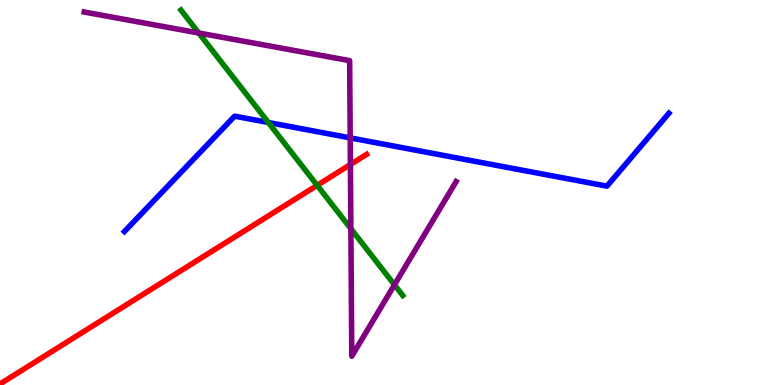[{'lines': ['blue', 'red'], 'intersections': []}, {'lines': ['green', 'red'], 'intersections': [{'x': 4.09, 'y': 5.19}]}, {'lines': ['purple', 'red'], 'intersections': [{'x': 4.52, 'y': 5.73}]}, {'lines': ['blue', 'green'], 'intersections': [{'x': 3.46, 'y': 6.82}]}, {'lines': ['blue', 'purple'], 'intersections': [{'x': 4.52, 'y': 6.42}]}, {'lines': ['green', 'purple'], 'intersections': [{'x': 2.56, 'y': 9.14}, {'x': 4.53, 'y': 4.06}, {'x': 5.09, 'y': 2.6}]}]